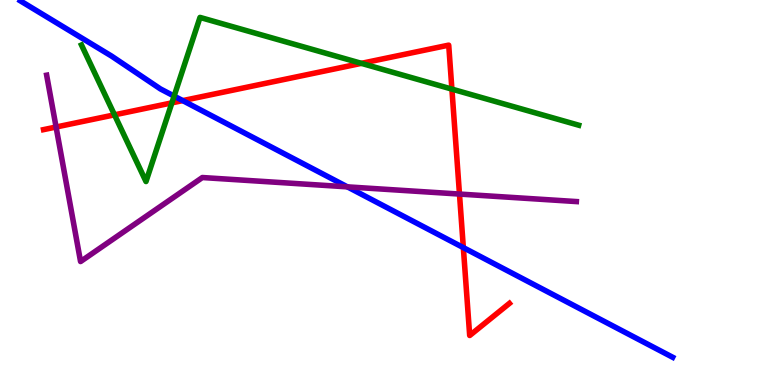[{'lines': ['blue', 'red'], 'intersections': [{'x': 2.36, 'y': 7.39}, {'x': 5.98, 'y': 3.57}]}, {'lines': ['green', 'red'], 'intersections': [{'x': 1.48, 'y': 7.02}, {'x': 2.22, 'y': 7.33}, {'x': 4.66, 'y': 8.35}, {'x': 5.83, 'y': 7.69}]}, {'lines': ['purple', 'red'], 'intersections': [{'x': 0.724, 'y': 6.7}, {'x': 5.93, 'y': 4.96}]}, {'lines': ['blue', 'green'], 'intersections': [{'x': 2.25, 'y': 7.5}]}, {'lines': ['blue', 'purple'], 'intersections': [{'x': 4.48, 'y': 5.15}]}, {'lines': ['green', 'purple'], 'intersections': []}]